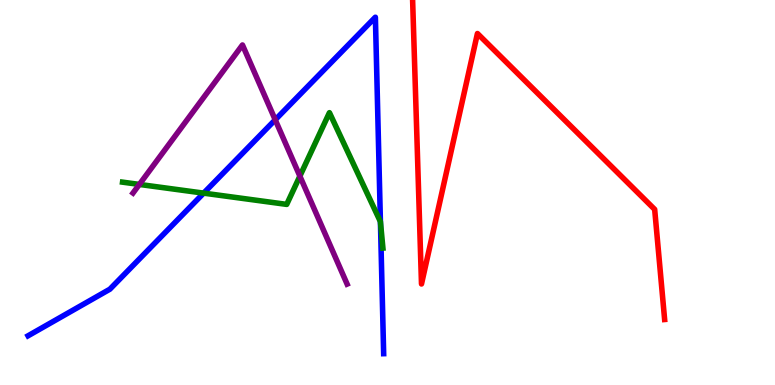[{'lines': ['blue', 'red'], 'intersections': []}, {'lines': ['green', 'red'], 'intersections': []}, {'lines': ['purple', 'red'], 'intersections': []}, {'lines': ['blue', 'green'], 'intersections': [{'x': 2.63, 'y': 4.98}, {'x': 4.91, 'y': 4.24}]}, {'lines': ['blue', 'purple'], 'intersections': [{'x': 3.55, 'y': 6.89}]}, {'lines': ['green', 'purple'], 'intersections': [{'x': 1.8, 'y': 5.21}, {'x': 3.87, 'y': 5.42}]}]